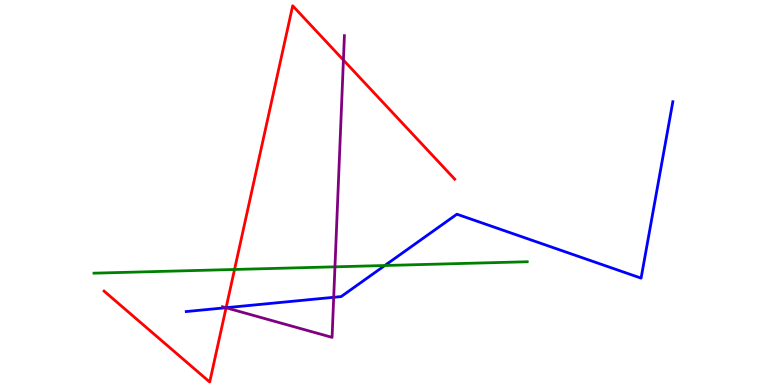[{'lines': ['blue', 'red'], 'intersections': [{'x': 2.92, 'y': 2.01}]}, {'lines': ['green', 'red'], 'intersections': [{'x': 3.03, 'y': 3.0}]}, {'lines': ['purple', 'red'], 'intersections': [{'x': 2.92, 'y': 2.01}, {'x': 4.43, 'y': 8.44}]}, {'lines': ['blue', 'green'], 'intersections': [{'x': 4.97, 'y': 3.1}]}, {'lines': ['blue', 'purple'], 'intersections': [{'x': 2.92, 'y': 2.01}, {'x': 4.31, 'y': 2.28}]}, {'lines': ['green', 'purple'], 'intersections': [{'x': 4.32, 'y': 3.07}]}]